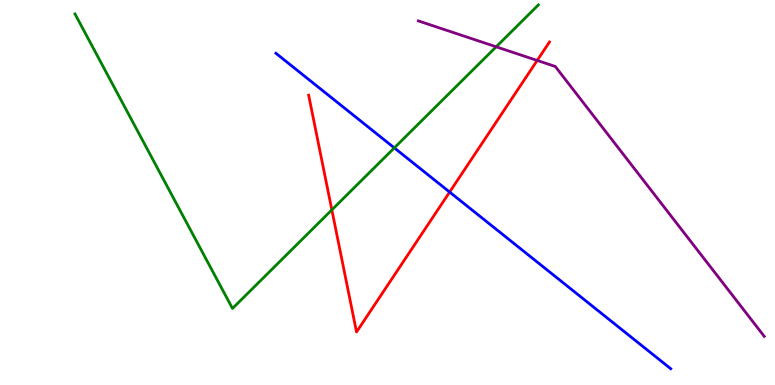[{'lines': ['blue', 'red'], 'intersections': [{'x': 5.8, 'y': 5.01}]}, {'lines': ['green', 'red'], 'intersections': [{'x': 4.28, 'y': 4.55}]}, {'lines': ['purple', 'red'], 'intersections': [{'x': 6.93, 'y': 8.43}]}, {'lines': ['blue', 'green'], 'intersections': [{'x': 5.09, 'y': 6.16}]}, {'lines': ['blue', 'purple'], 'intersections': []}, {'lines': ['green', 'purple'], 'intersections': [{'x': 6.4, 'y': 8.78}]}]